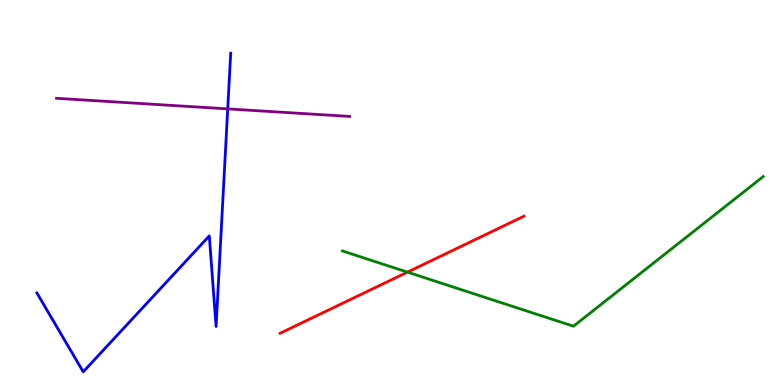[{'lines': ['blue', 'red'], 'intersections': []}, {'lines': ['green', 'red'], 'intersections': [{'x': 5.26, 'y': 2.93}]}, {'lines': ['purple', 'red'], 'intersections': []}, {'lines': ['blue', 'green'], 'intersections': []}, {'lines': ['blue', 'purple'], 'intersections': [{'x': 2.94, 'y': 7.17}]}, {'lines': ['green', 'purple'], 'intersections': []}]